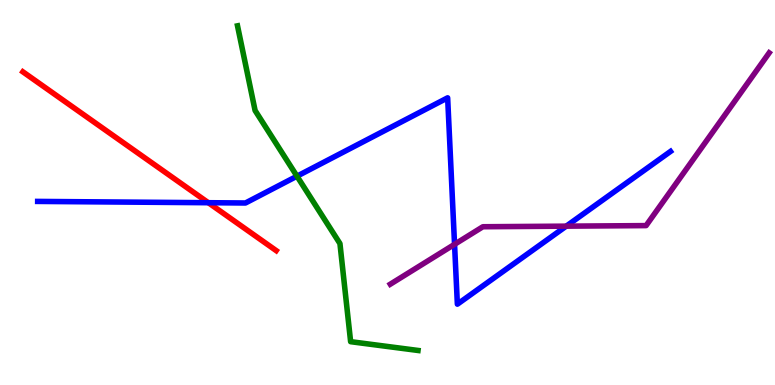[{'lines': ['blue', 'red'], 'intersections': [{'x': 2.69, 'y': 4.73}]}, {'lines': ['green', 'red'], 'intersections': []}, {'lines': ['purple', 'red'], 'intersections': []}, {'lines': ['blue', 'green'], 'intersections': [{'x': 3.83, 'y': 5.42}]}, {'lines': ['blue', 'purple'], 'intersections': [{'x': 5.87, 'y': 3.65}, {'x': 7.31, 'y': 4.13}]}, {'lines': ['green', 'purple'], 'intersections': []}]